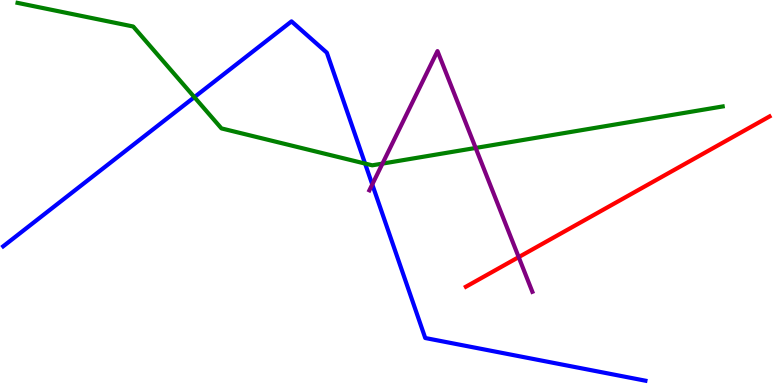[{'lines': ['blue', 'red'], 'intersections': []}, {'lines': ['green', 'red'], 'intersections': []}, {'lines': ['purple', 'red'], 'intersections': [{'x': 6.69, 'y': 3.32}]}, {'lines': ['blue', 'green'], 'intersections': [{'x': 2.51, 'y': 7.48}, {'x': 4.71, 'y': 5.75}]}, {'lines': ['blue', 'purple'], 'intersections': [{'x': 4.8, 'y': 5.21}]}, {'lines': ['green', 'purple'], 'intersections': [{'x': 4.93, 'y': 5.75}, {'x': 6.14, 'y': 6.16}]}]